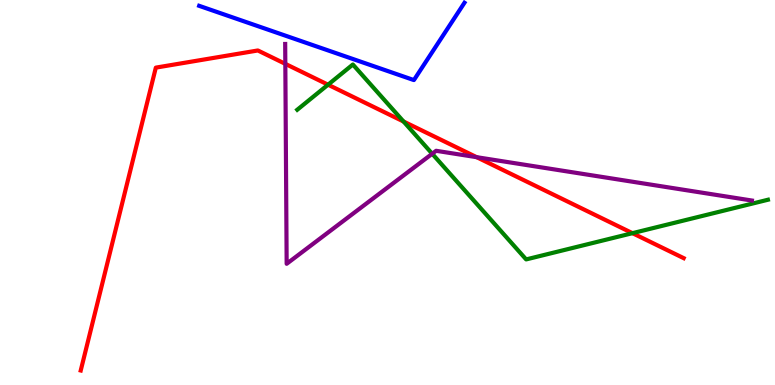[{'lines': ['blue', 'red'], 'intersections': []}, {'lines': ['green', 'red'], 'intersections': [{'x': 4.23, 'y': 7.8}, {'x': 5.21, 'y': 6.84}, {'x': 8.16, 'y': 3.94}]}, {'lines': ['purple', 'red'], 'intersections': [{'x': 3.68, 'y': 8.34}, {'x': 6.15, 'y': 5.92}]}, {'lines': ['blue', 'green'], 'intersections': []}, {'lines': ['blue', 'purple'], 'intersections': []}, {'lines': ['green', 'purple'], 'intersections': [{'x': 5.58, 'y': 6.01}]}]